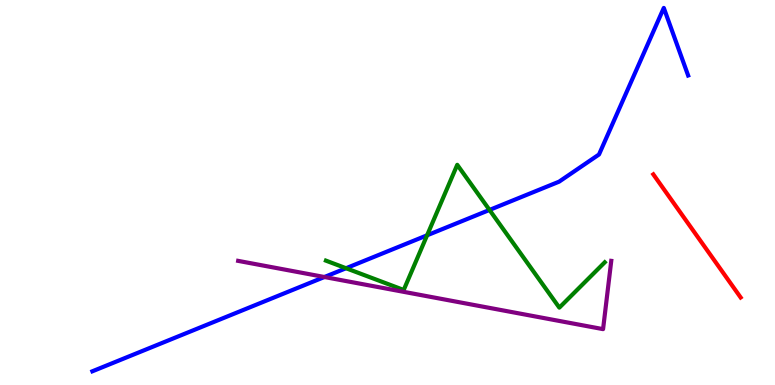[{'lines': ['blue', 'red'], 'intersections': []}, {'lines': ['green', 'red'], 'intersections': []}, {'lines': ['purple', 'red'], 'intersections': []}, {'lines': ['blue', 'green'], 'intersections': [{'x': 4.47, 'y': 3.03}, {'x': 5.51, 'y': 3.89}, {'x': 6.32, 'y': 4.55}]}, {'lines': ['blue', 'purple'], 'intersections': [{'x': 4.19, 'y': 2.8}]}, {'lines': ['green', 'purple'], 'intersections': []}]